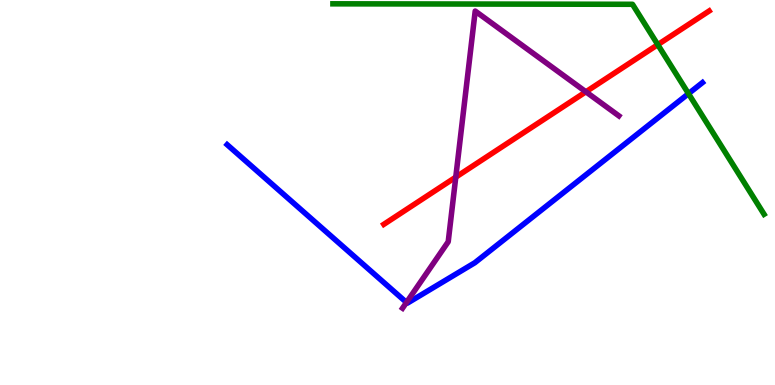[{'lines': ['blue', 'red'], 'intersections': []}, {'lines': ['green', 'red'], 'intersections': [{'x': 8.49, 'y': 8.84}]}, {'lines': ['purple', 'red'], 'intersections': [{'x': 5.88, 'y': 5.4}, {'x': 7.56, 'y': 7.62}]}, {'lines': ['blue', 'green'], 'intersections': [{'x': 8.88, 'y': 7.57}]}, {'lines': ['blue', 'purple'], 'intersections': [{'x': 5.25, 'y': 2.14}]}, {'lines': ['green', 'purple'], 'intersections': []}]